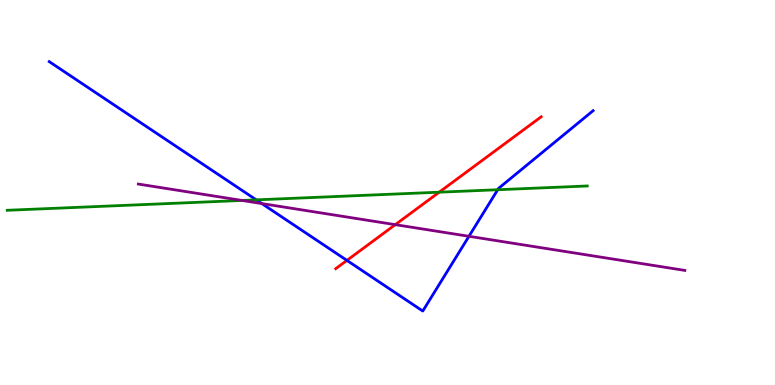[{'lines': ['blue', 'red'], 'intersections': [{'x': 4.48, 'y': 3.24}]}, {'lines': ['green', 'red'], 'intersections': [{'x': 5.67, 'y': 5.01}]}, {'lines': ['purple', 'red'], 'intersections': [{'x': 5.1, 'y': 4.16}]}, {'lines': ['blue', 'green'], 'intersections': [{'x': 3.31, 'y': 4.81}, {'x': 6.42, 'y': 5.07}]}, {'lines': ['blue', 'purple'], 'intersections': [{'x': 3.38, 'y': 4.71}, {'x': 6.05, 'y': 3.86}]}, {'lines': ['green', 'purple'], 'intersections': [{'x': 3.12, 'y': 4.79}]}]